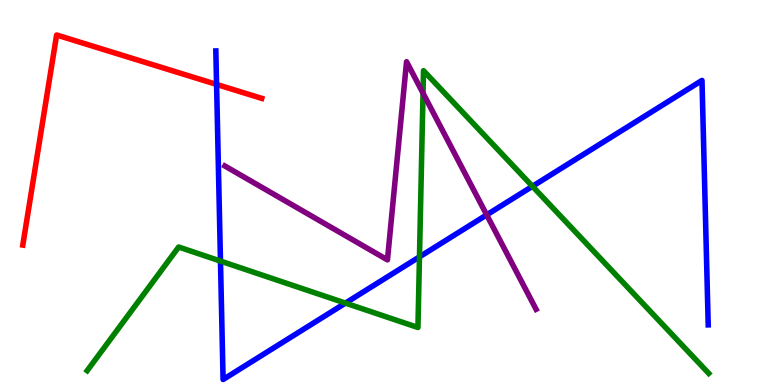[{'lines': ['blue', 'red'], 'intersections': [{'x': 2.79, 'y': 7.81}]}, {'lines': ['green', 'red'], 'intersections': []}, {'lines': ['purple', 'red'], 'intersections': []}, {'lines': ['blue', 'green'], 'intersections': [{'x': 2.84, 'y': 3.22}, {'x': 4.46, 'y': 2.13}, {'x': 5.41, 'y': 3.33}, {'x': 6.87, 'y': 5.16}]}, {'lines': ['blue', 'purple'], 'intersections': [{'x': 6.28, 'y': 4.42}]}, {'lines': ['green', 'purple'], 'intersections': [{'x': 5.46, 'y': 7.58}]}]